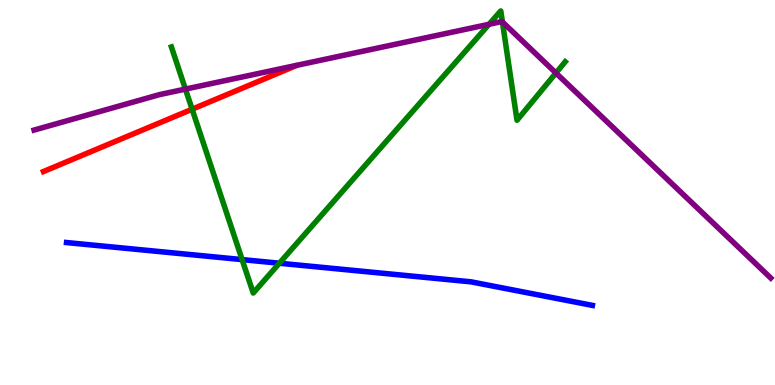[{'lines': ['blue', 'red'], 'intersections': []}, {'lines': ['green', 'red'], 'intersections': [{'x': 2.48, 'y': 7.16}]}, {'lines': ['purple', 'red'], 'intersections': []}, {'lines': ['blue', 'green'], 'intersections': [{'x': 3.12, 'y': 3.26}, {'x': 3.6, 'y': 3.16}]}, {'lines': ['blue', 'purple'], 'intersections': []}, {'lines': ['green', 'purple'], 'intersections': [{'x': 2.39, 'y': 7.69}, {'x': 6.31, 'y': 9.37}, {'x': 6.48, 'y': 9.43}, {'x': 7.17, 'y': 8.1}]}]